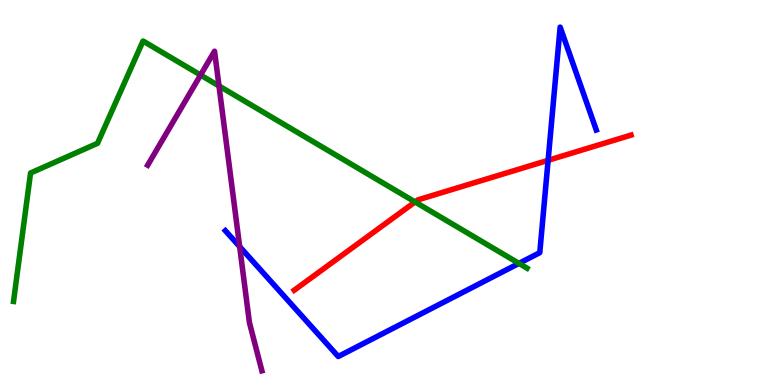[{'lines': ['blue', 'red'], 'intersections': [{'x': 7.07, 'y': 5.84}]}, {'lines': ['green', 'red'], 'intersections': [{'x': 5.36, 'y': 4.75}]}, {'lines': ['purple', 'red'], 'intersections': []}, {'lines': ['blue', 'green'], 'intersections': [{'x': 6.7, 'y': 3.16}]}, {'lines': ['blue', 'purple'], 'intersections': [{'x': 3.09, 'y': 3.59}]}, {'lines': ['green', 'purple'], 'intersections': [{'x': 2.59, 'y': 8.05}, {'x': 2.83, 'y': 7.77}]}]